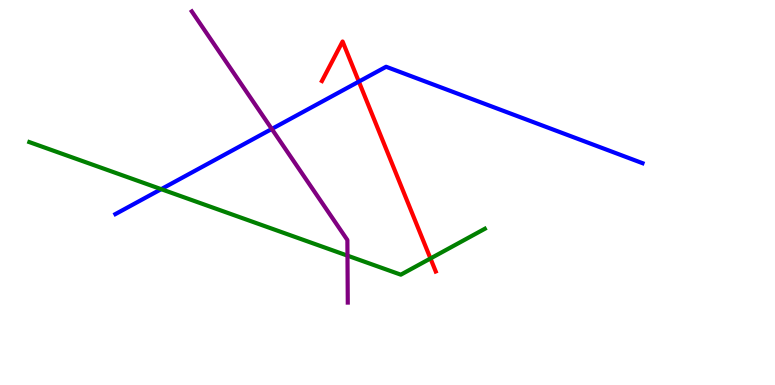[{'lines': ['blue', 'red'], 'intersections': [{'x': 4.63, 'y': 7.88}]}, {'lines': ['green', 'red'], 'intersections': [{'x': 5.55, 'y': 3.29}]}, {'lines': ['purple', 'red'], 'intersections': []}, {'lines': ['blue', 'green'], 'intersections': [{'x': 2.08, 'y': 5.09}]}, {'lines': ['blue', 'purple'], 'intersections': [{'x': 3.51, 'y': 6.65}]}, {'lines': ['green', 'purple'], 'intersections': [{'x': 4.48, 'y': 3.36}]}]